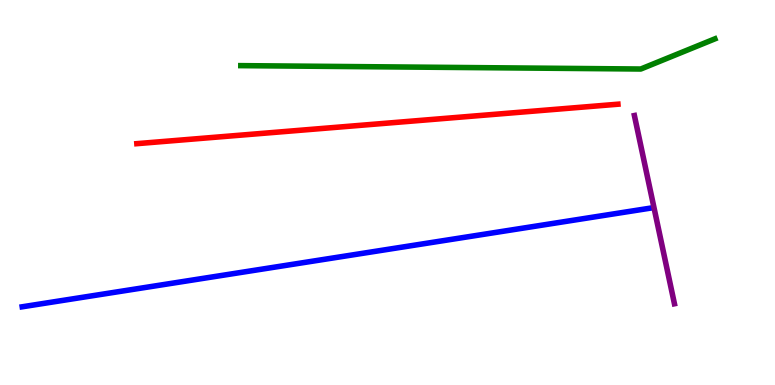[{'lines': ['blue', 'red'], 'intersections': []}, {'lines': ['green', 'red'], 'intersections': []}, {'lines': ['purple', 'red'], 'intersections': []}, {'lines': ['blue', 'green'], 'intersections': []}, {'lines': ['blue', 'purple'], 'intersections': []}, {'lines': ['green', 'purple'], 'intersections': []}]